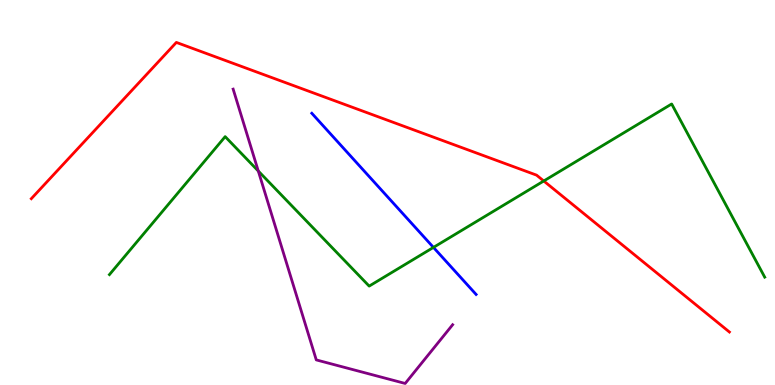[{'lines': ['blue', 'red'], 'intersections': []}, {'lines': ['green', 'red'], 'intersections': [{'x': 7.02, 'y': 5.3}]}, {'lines': ['purple', 'red'], 'intersections': []}, {'lines': ['blue', 'green'], 'intersections': [{'x': 5.59, 'y': 3.57}]}, {'lines': ['blue', 'purple'], 'intersections': []}, {'lines': ['green', 'purple'], 'intersections': [{'x': 3.33, 'y': 5.56}]}]